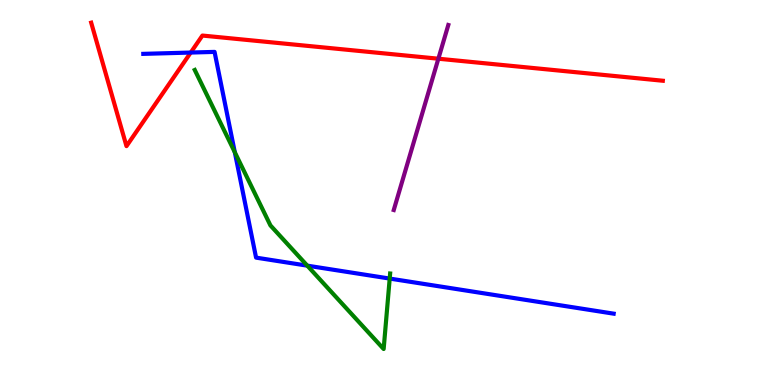[{'lines': ['blue', 'red'], 'intersections': [{'x': 2.46, 'y': 8.63}]}, {'lines': ['green', 'red'], 'intersections': []}, {'lines': ['purple', 'red'], 'intersections': [{'x': 5.66, 'y': 8.47}]}, {'lines': ['blue', 'green'], 'intersections': [{'x': 3.03, 'y': 6.05}, {'x': 3.97, 'y': 3.1}, {'x': 5.03, 'y': 2.76}]}, {'lines': ['blue', 'purple'], 'intersections': []}, {'lines': ['green', 'purple'], 'intersections': []}]